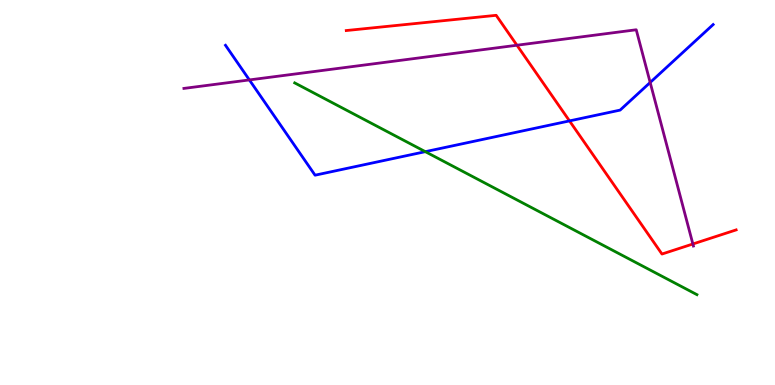[{'lines': ['blue', 'red'], 'intersections': [{'x': 7.35, 'y': 6.86}]}, {'lines': ['green', 'red'], 'intersections': []}, {'lines': ['purple', 'red'], 'intersections': [{'x': 6.67, 'y': 8.83}, {'x': 8.94, 'y': 3.66}]}, {'lines': ['blue', 'green'], 'intersections': [{'x': 5.49, 'y': 6.06}]}, {'lines': ['blue', 'purple'], 'intersections': [{'x': 3.22, 'y': 7.92}, {'x': 8.39, 'y': 7.86}]}, {'lines': ['green', 'purple'], 'intersections': []}]